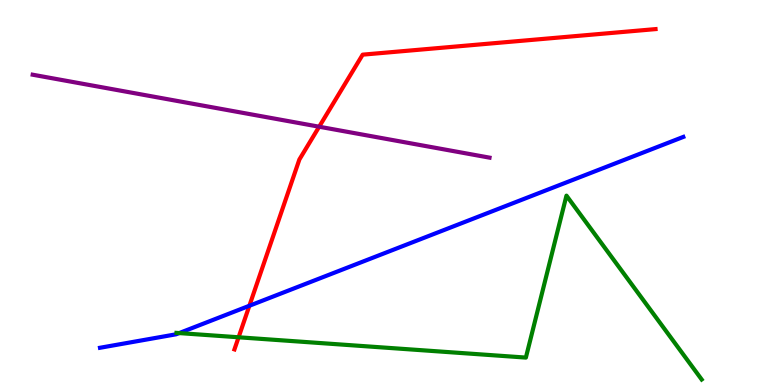[{'lines': ['blue', 'red'], 'intersections': [{'x': 3.22, 'y': 2.06}]}, {'lines': ['green', 'red'], 'intersections': [{'x': 3.08, 'y': 1.24}]}, {'lines': ['purple', 'red'], 'intersections': [{'x': 4.12, 'y': 6.71}]}, {'lines': ['blue', 'green'], 'intersections': [{'x': 2.31, 'y': 1.35}]}, {'lines': ['blue', 'purple'], 'intersections': []}, {'lines': ['green', 'purple'], 'intersections': []}]